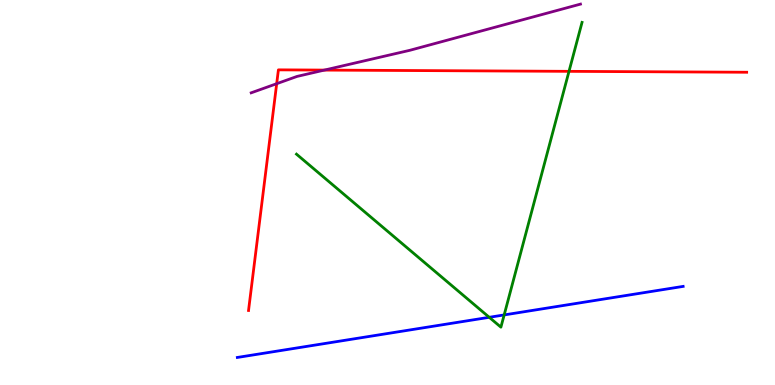[{'lines': ['blue', 'red'], 'intersections': []}, {'lines': ['green', 'red'], 'intersections': [{'x': 7.34, 'y': 8.15}]}, {'lines': ['purple', 'red'], 'intersections': [{'x': 3.57, 'y': 7.83}, {'x': 4.19, 'y': 8.18}]}, {'lines': ['blue', 'green'], 'intersections': [{'x': 6.31, 'y': 1.76}, {'x': 6.51, 'y': 1.82}]}, {'lines': ['blue', 'purple'], 'intersections': []}, {'lines': ['green', 'purple'], 'intersections': []}]